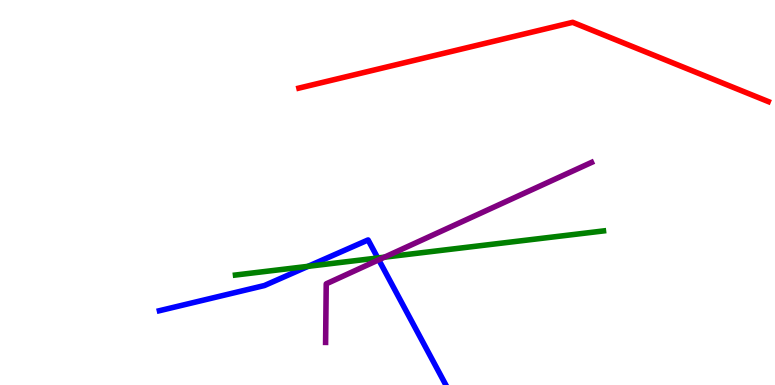[{'lines': ['blue', 'red'], 'intersections': []}, {'lines': ['green', 'red'], 'intersections': []}, {'lines': ['purple', 'red'], 'intersections': []}, {'lines': ['blue', 'green'], 'intersections': [{'x': 3.98, 'y': 3.08}, {'x': 4.87, 'y': 3.3}]}, {'lines': ['blue', 'purple'], 'intersections': [{'x': 4.89, 'y': 3.25}]}, {'lines': ['green', 'purple'], 'intersections': [{'x': 4.96, 'y': 3.32}]}]